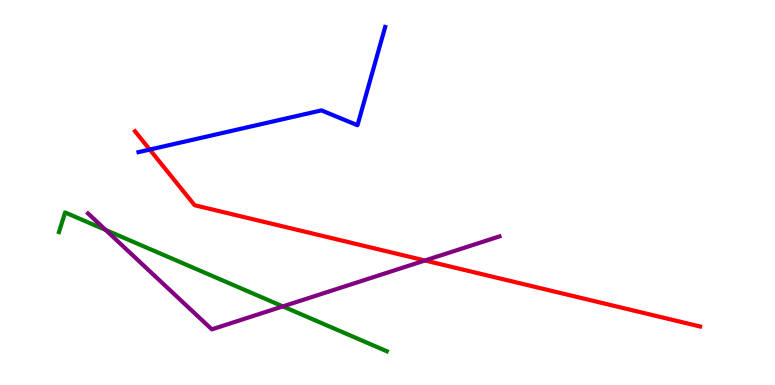[{'lines': ['blue', 'red'], 'intersections': [{'x': 1.93, 'y': 6.11}]}, {'lines': ['green', 'red'], 'intersections': []}, {'lines': ['purple', 'red'], 'intersections': [{'x': 5.48, 'y': 3.23}]}, {'lines': ['blue', 'green'], 'intersections': []}, {'lines': ['blue', 'purple'], 'intersections': []}, {'lines': ['green', 'purple'], 'intersections': [{'x': 1.36, 'y': 4.03}, {'x': 3.65, 'y': 2.04}]}]